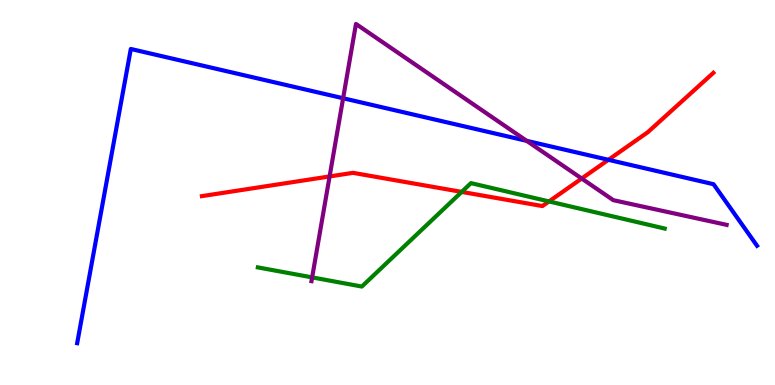[{'lines': ['blue', 'red'], 'intersections': [{'x': 7.85, 'y': 5.85}]}, {'lines': ['green', 'red'], 'intersections': [{'x': 5.96, 'y': 5.02}, {'x': 7.08, 'y': 4.77}]}, {'lines': ['purple', 'red'], 'intersections': [{'x': 4.25, 'y': 5.42}, {'x': 7.51, 'y': 5.36}]}, {'lines': ['blue', 'green'], 'intersections': []}, {'lines': ['blue', 'purple'], 'intersections': [{'x': 4.43, 'y': 7.45}, {'x': 6.8, 'y': 6.34}]}, {'lines': ['green', 'purple'], 'intersections': [{'x': 4.03, 'y': 2.8}]}]